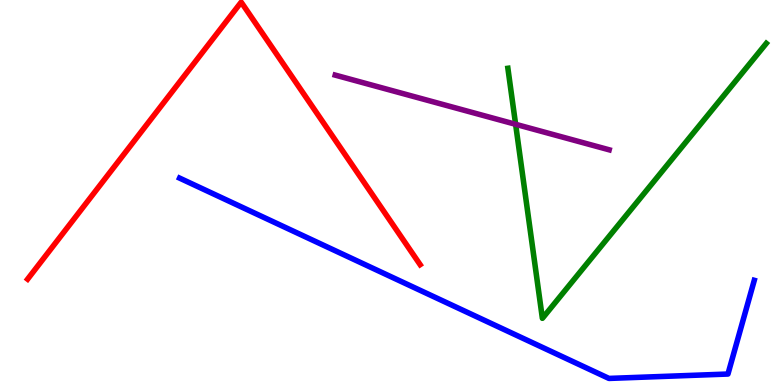[{'lines': ['blue', 'red'], 'intersections': []}, {'lines': ['green', 'red'], 'intersections': []}, {'lines': ['purple', 'red'], 'intersections': []}, {'lines': ['blue', 'green'], 'intersections': []}, {'lines': ['blue', 'purple'], 'intersections': []}, {'lines': ['green', 'purple'], 'intersections': [{'x': 6.65, 'y': 6.77}]}]